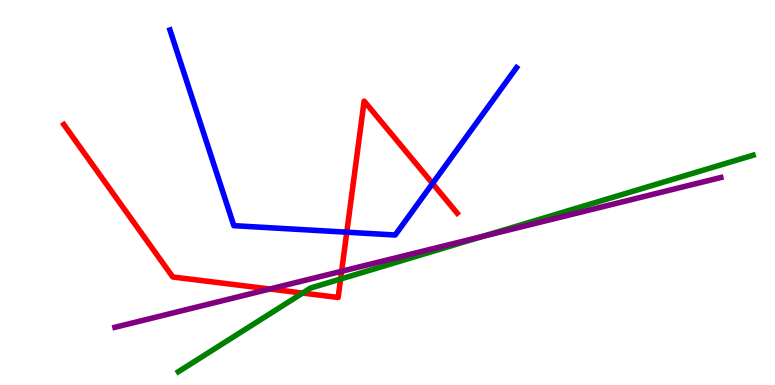[{'lines': ['blue', 'red'], 'intersections': [{'x': 4.47, 'y': 3.97}, {'x': 5.58, 'y': 5.23}]}, {'lines': ['green', 'red'], 'intersections': [{'x': 3.9, 'y': 2.39}, {'x': 4.39, 'y': 2.75}]}, {'lines': ['purple', 'red'], 'intersections': [{'x': 3.48, 'y': 2.49}, {'x': 4.41, 'y': 2.95}]}, {'lines': ['blue', 'green'], 'intersections': []}, {'lines': ['blue', 'purple'], 'intersections': []}, {'lines': ['green', 'purple'], 'intersections': [{'x': 6.22, 'y': 3.86}]}]